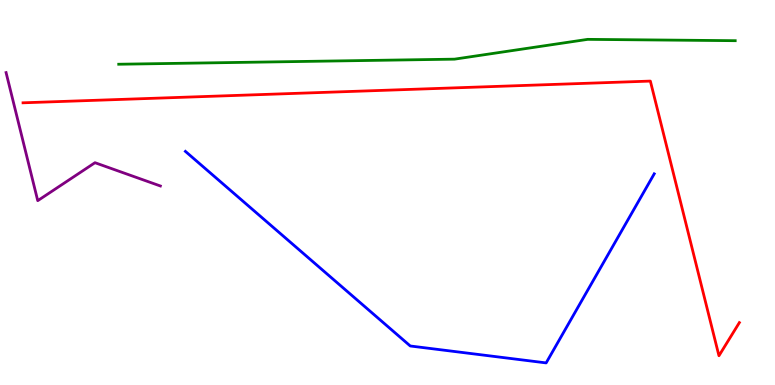[{'lines': ['blue', 'red'], 'intersections': []}, {'lines': ['green', 'red'], 'intersections': []}, {'lines': ['purple', 'red'], 'intersections': []}, {'lines': ['blue', 'green'], 'intersections': []}, {'lines': ['blue', 'purple'], 'intersections': []}, {'lines': ['green', 'purple'], 'intersections': []}]